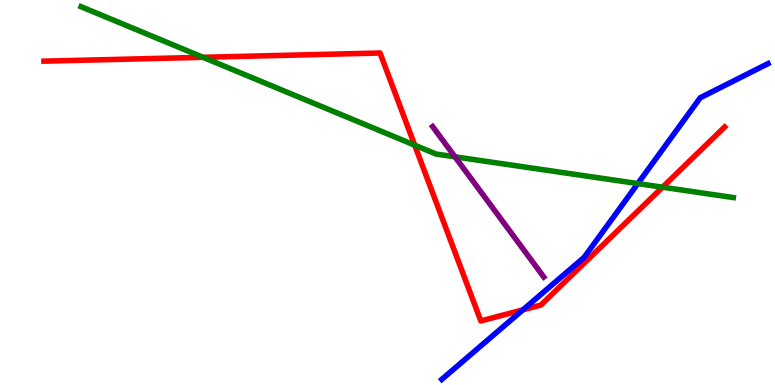[{'lines': ['blue', 'red'], 'intersections': [{'x': 6.75, 'y': 1.95}]}, {'lines': ['green', 'red'], 'intersections': [{'x': 2.62, 'y': 8.51}, {'x': 5.35, 'y': 6.23}, {'x': 8.55, 'y': 5.14}]}, {'lines': ['purple', 'red'], 'intersections': []}, {'lines': ['blue', 'green'], 'intersections': [{'x': 8.23, 'y': 5.23}]}, {'lines': ['blue', 'purple'], 'intersections': []}, {'lines': ['green', 'purple'], 'intersections': [{'x': 5.87, 'y': 5.93}]}]